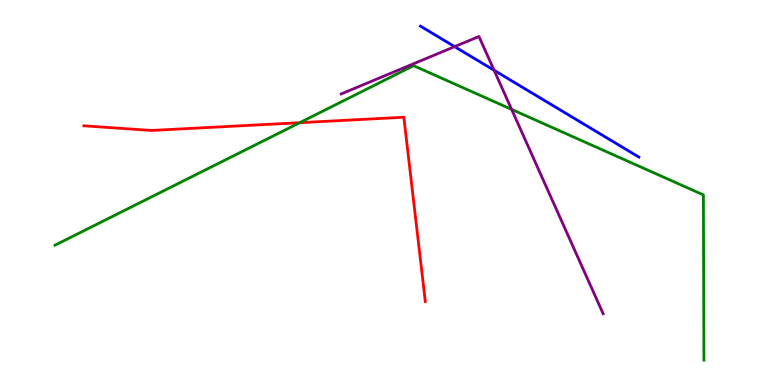[{'lines': ['blue', 'red'], 'intersections': []}, {'lines': ['green', 'red'], 'intersections': [{'x': 3.87, 'y': 6.81}]}, {'lines': ['purple', 'red'], 'intersections': []}, {'lines': ['blue', 'green'], 'intersections': []}, {'lines': ['blue', 'purple'], 'intersections': [{'x': 5.87, 'y': 8.79}, {'x': 6.38, 'y': 8.17}]}, {'lines': ['green', 'purple'], 'intersections': [{'x': 6.6, 'y': 7.16}]}]